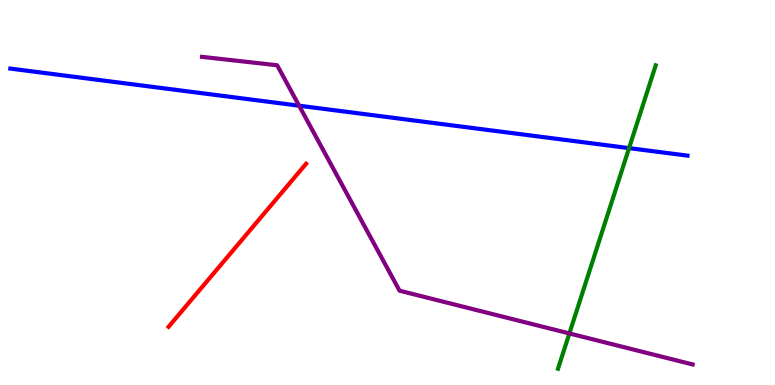[{'lines': ['blue', 'red'], 'intersections': []}, {'lines': ['green', 'red'], 'intersections': []}, {'lines': ['purple', 'red'], 'intersections': []}, {'lines': ['blue', 'green'], 'intersections': [{'x': 8.12, 'y': 6.15}]}, {'lines': ['blue', 'purple'], 'intersections': [{'x': 3.86, 'y': 7.25}]}, {'lines': ['green', 'purple'], 'intersections': [{'x': 7.35, 'y': 1.34}]}]